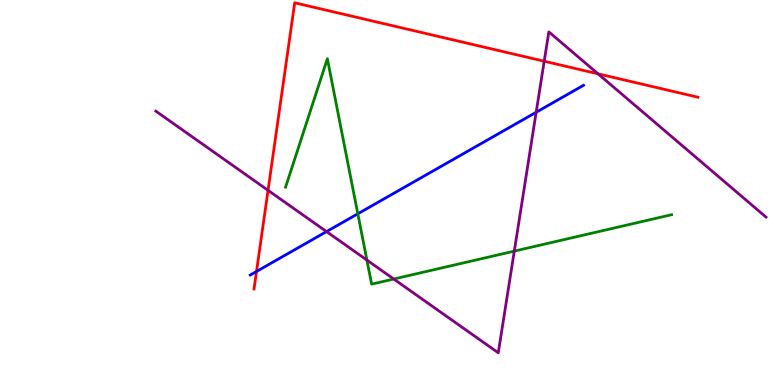[{'lines': ['blue', 'red'], 'intersections': [{'x': 3.31, 'y': 2.95}]}, {'lines': ['green', 'red'], 'intersections': []}, {'lines': ['purple', 'red'], 'intersections': [{'x': 3.46, 'y': 5.06}, {'x': 7.02, 'y': 8.41}, {'x': 7.72, 'y': 8.08}]}, {'lines': ['blue', 'green'], 'intersections': [{'x': 4.62, 'y': 4.45}]}, {'lines': ['blue', 'purple'], 'intersections': [{'x': 4.21, 'y': 3.98}, {'x': 6.92, 'y': 7.08}]}, {'lines': ['green', 'purple'], 'intersections': [{'x': 4.73, 'y': 3.24}, {'x': 5.08, 'y': 2.75}, {'x': 6.64, 'y': 3.48}]}]